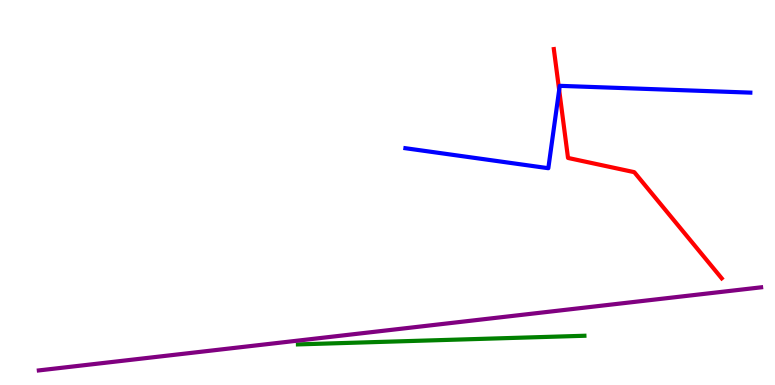[{'lines': ['blue', 'red'], 'intersections': [{'x': 7.22, 'y': 7.66}]}, {'lines': ['green', 'red'], 'intersections': []}, {'lines': ['purple', 'red'], 'intersections': []}, {'lines': ['blue', 'green'], 'intersections': []}, {'lines': ['blue', 'purple'], 'intersections': []}, {'lines': ['green', 'purple'], 'intersections': []}]